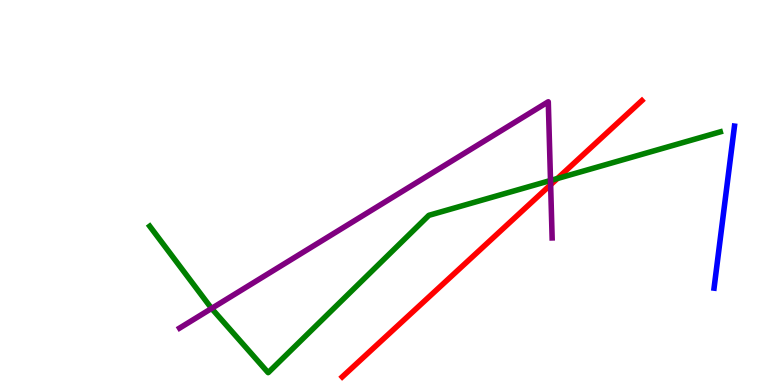[{'lines': ['blue', 'red'], 'intersections': []}, {'lines': ['green', 'red'], 'intersections': [{'x': 7.19, 'y': 5.36}]}, {'lines': ['purple', 'red'], 'intersections': [{'x': 7.1, 'y': 5.2}]}, {'lines': ['blue', 'green'], 'intersections': []}, {'lines': ['blue', 'purple'], 'intersections': []}, {'lines': ['green', 'purple'], 'intersections': [{'x': 2.73, 'y': 1.99}, {'x': 7.1, 'y': 5.31}]}]